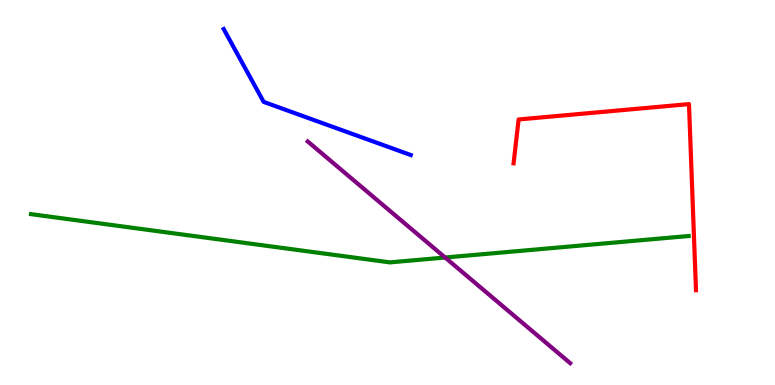[{'lines': ['blue', 'red'], 'intersections': []}, {'lines': ['green', 'red'], 'intersections': []}, {'lines': ['purple', 'red'], 'intersections': []}, {'lines': ['blue', 'green'], 'intersections': []}, {'lines': ['blue', 'purple'], 'intersections': []}, {'lines': ['green', 'purple'], 'intersections': [{'x': 5.74, 'y': 3.31}]}]